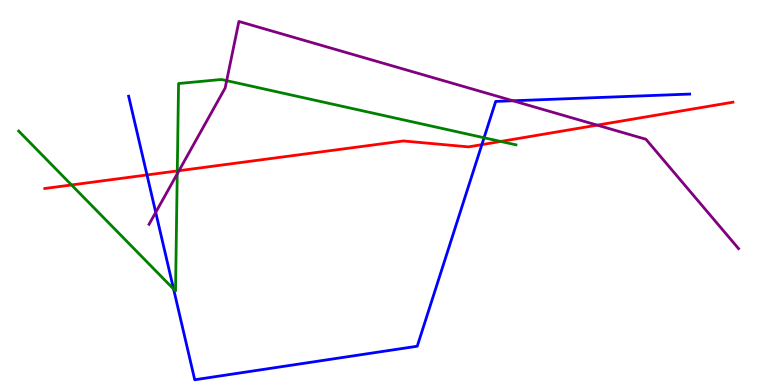[{'lines': ['blue', 'red'], 'intersections': [{'x': 1.9, 'y': 5.46}, {'x': 6.22, 'y': 6.24}]}, {'lines': ['green', 'red'], 'intersections': [{'x': 0.923, 'y': 5.2}, {'x': 2.29, 'y': 5.56}, {'x': 6.46, 'y': 6.33}]}, {'lines': ['purple', 'red'], 'intersections': [{'x': 2.31, 'y': 5.57}, {'x': 7.71, 'y': 6.75}]}, {'lines': ['blue', 'green'], 'intersections': [{'x': 2.24, 'y': 2.49}, {'x': 6.25, 'y': 6.42}]}, {'lines': ['blue', 'purple'], 'intersections': [{'x': 2.01, 'y': 4.48}, {'x': 6.62, 'y': 7.38}]}, {'lines': ['green', 'purple'], 'intersections': [{'x': 2.29, 'y': 5.49}, {'x': 2.92, 'y': 7.9}]}]